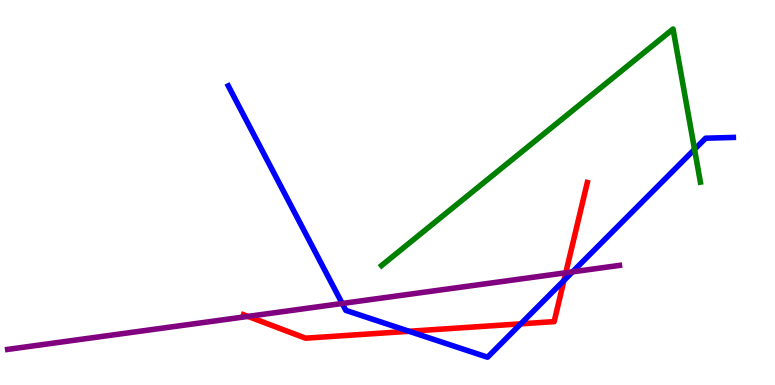[{'lines': ['blue', 'red'], 'intersections': [{'x': 5.28, 'y': 1.4}, {'x': 6.72, 'y': 1.59}, {'x': 7.28, 'y': 2.71}]}, {'lines': ['green', 'red'], 'intersections': []}, {'lines': ['purple', 'red'], 'intersections': [{'x': 3.2, 'y': 1.78}, {'x': 7.3, 'y': 2.91}]}, {'lines': ['blue', 'green'], 'intersections': [{'x': 8.96, 'y': 6.12}]}, {'lines': ['blue', 'purple'], 'intersections': [{'x': 4.42, 'y': 2.12}, {'x': 7.39, 'y': 2.94}]}, {'lines': ['green', 'purple'], 'intersections': []}]